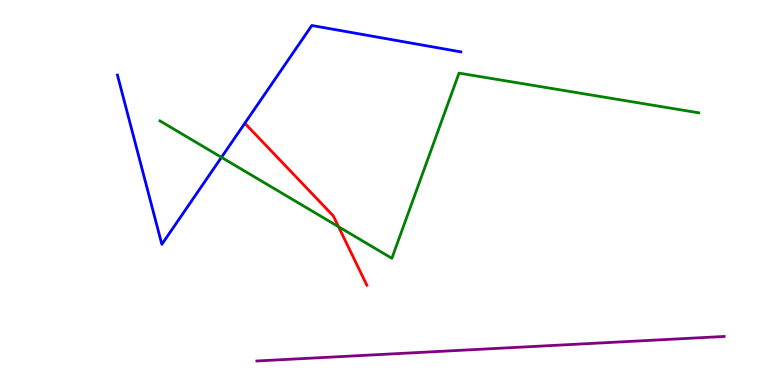[{'lines': ['blue', 'red'], 'intersections': []}, {'lines': ['green', 'red'], 'intersections': [{'x': 4.37, 'y': 4.11}]}, {'lines': ['purple', 'red'], 'intersections': []}, {'lines': ['blue', 'green'], 'intersections': [{'x': 2.86, 'y': 5.91}]}, {'lines': ['blue', 'purple'], 'intersections': []}, {'lines': ['green', 'purple'], 'intersections': []}]